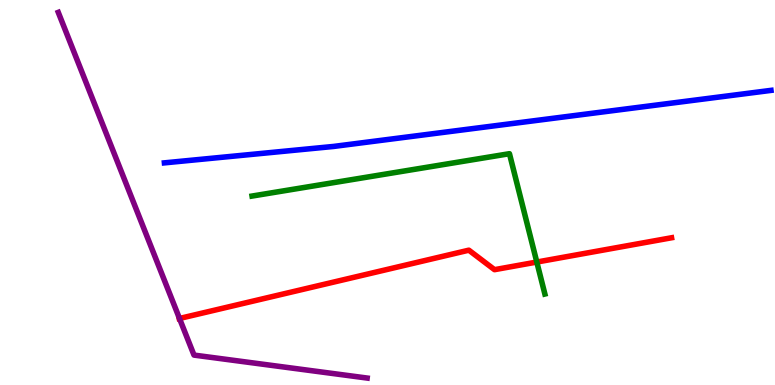[{'lines': ['blue', 'red'], 'intersections': []}, {'lines': ['green', 'red'], 'intersections': [{'x': 6.93, 'y': 3.19}]}, {'lines': ['purple', 'red'], 'intersections': [{'x': 2.32, 'y': 1.73}]}, {'lines': ['blue', 'green'], 'intersections': []}, {'lines': ['blue', 'purple'], 'intersections': []}, {'lines': ['green', 'purple'], 'intersections': []}]